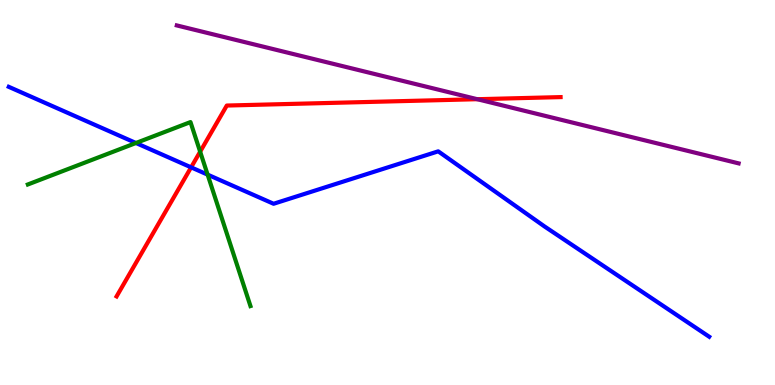[{'lines': ['blue', 'red'], 'intersections': [{'x': 2.47, 'y': 5.65}]}, {'lines': ['green', 'red'], 'intersections': [{'x': 2.58, 'y': 6.06}]}, {'lines': ['purple', 'red'], 'intersections': [{'x': 6.16, 'y': 7.42}]}, {'lines': ['blue', 'green'], 'intersections': [{'x': 1.75, 'y': 6.29}, {'x': 2.68, 'y': 5.46}]}, {'lines': ['blue', 'purple'], 'intersections': []}, {'lines': ['green', 'purple'], 'intersections': []}]